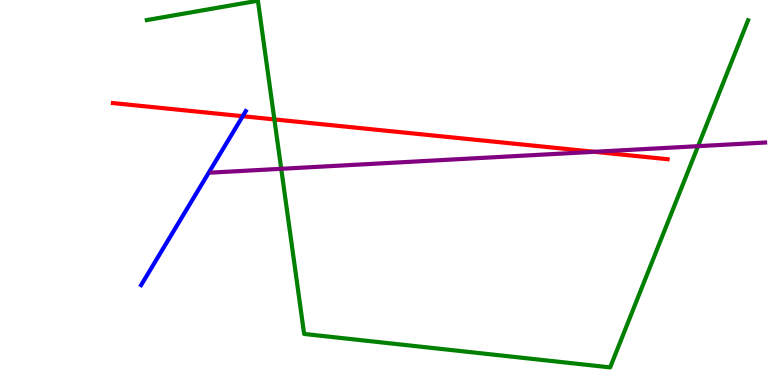[{'lines': ['blue', 'red'], 'intersections': [{'x': 3.13, 'y': 6.98}]}, {'lines': ['green', 'red'], 'intersections': [{'x': 3.54, 'y': 6.9}]}, {'lines': ['purple', 'red'], 'intersections': [{'x': 7.67, 'y': 6.06}]}, {'lines': ['blue', 'green'], 'intersections': []}, {'lines': ['blue', 'purple'], 'intersections': []}, {'lines': ['green', 'purple'], 'intersections': [{'x': 3.63, 'y': 5.62}, {'x': 9.01, 'y': 6.2}]}]